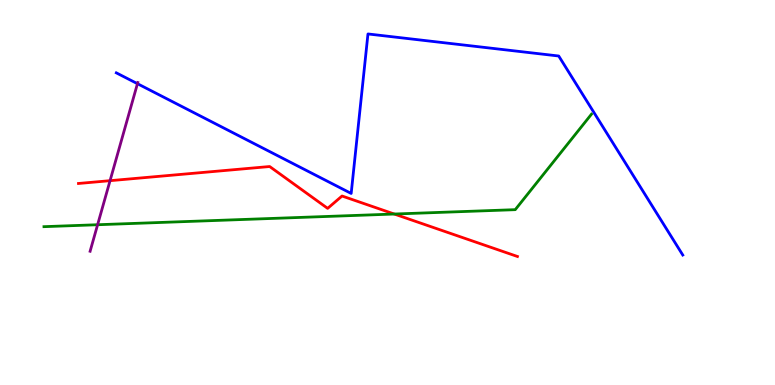[{'lines': ['blue', 'red'], 'intersections': []}, {'lines': ['green', 'red'], 'intersections': [{'x': 5.09, 'y': 4.44}]}, {'lines': ['purple', 'red'], 'intersections': [{'x': 1.42, 'y': 5.31}]}, {'lines': ['blue', 'green'], 'intersections': []}, {'lines': ['blue', 'purple'], 'intersections': [{'x': 1.77, 'y': 7.83}]}, {'lines': ['green', 'purple'], 'intersections': [{'x': 1.26, 'y': 4.16}]}]